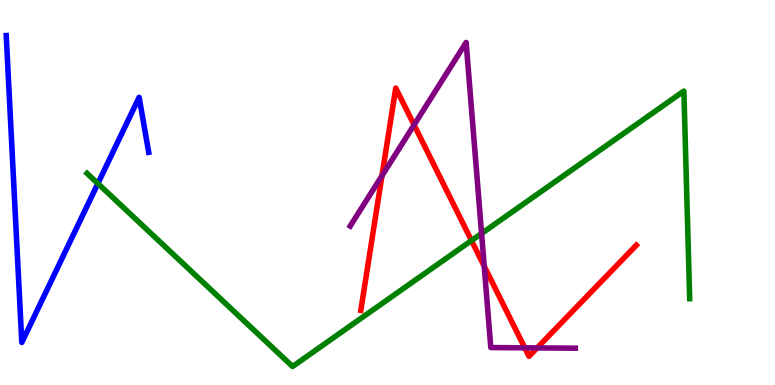[{'lines': ['blue', 'red'], 'intersections': []}, {'lines': ['green', 'red'], 'intersections': [{'x': 6.08, 'y': 3.75}]}, {'lines': ['purple', 'red'], 'intersections': [{'x': 4.93, 'y': 5.43}, {'x': 5.34, 'y': 6.76}, {'x': 6.25, 'y': 3.09}, {'x': 6.77, 'y': 0.966}, {'x': 6.93, 'y': 0.964}]}, {'lines': ['blue', 'green'], 'intersections': [{'x': 1.26, 'y': 5.23}]}, {'lines': ['blue', 'purple'], 'intersections': []}, {'lines': ['green', 'purple'], 'intersections': [{'x': 6.21, 'y': 3.94}]}]